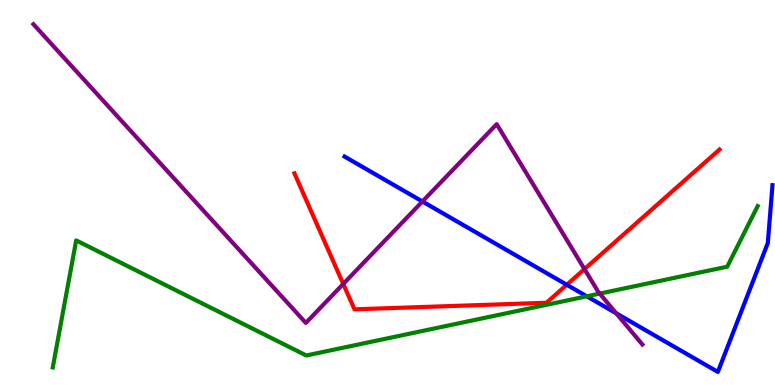[{'lines': ['blue', 'red'], 'intersections': [{'x': 7.31, 'y': 2.6}]}, {'lines': ['green', 'red'], 'intersections': []}, {'lines': ['purple', 'red'], 'intersections': [{'x': 4.43, 'y': 2.62}, {'x': 7.54, 'y': 3.01}]}, {'lines': ['blue', 'green'], 'intersections': [{'x': 7.57, 'y': 2.3}]}, {'lines': ['blue', 'purple'], 'intersections': [{'x': 5.45, 'y': 4.77}, {'x': 7.95, 'y': 1.86}]}, {'lines': ['green', 'purple'], 'intersections': [{'x': 7.74, 'y': 2.37}]}]